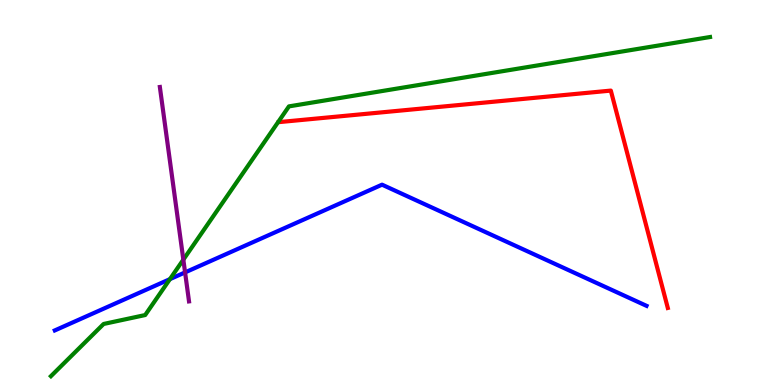[{'lines': ['blue', 'red'], 'intersections': []}, {'lines': ['green', 'red'], 'intersections': []}, {'lines': ['purple', 'red'], 'intersections': []}, {'lines': ['blue', 'green'], 'intersections': [{'x': 2.19, 'y': 2.75}]}, {'lines': ['blue', 'purple'], 'intersections': [{'x': 2.39, 'y': 2.92}]}, {'lines': ['green', 'purple'], 'intersections': [{'x': 2.37, 'y': 3.26}]}]